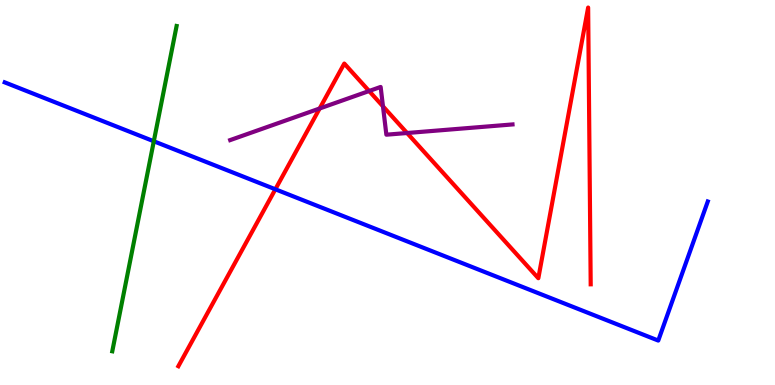[{'lines': ['blue', 'red'], 'intersections': [{'x': 3.55, 'y': 5.08}]}, {'lines': ['green', 'red'], 'intersections': []}, {'lines': ['purple', 'red'], 'intersections': [{'x': 4.12, 'y': 7.18}, {'x': 4.76, 'y': 7.64}, {'x': 4.94, 'y': 7.24}, {'x': 5.25, 'y': 6.55}]}, {'lines': ['blue', 'green'], 'intersections': [{'x': 1.98, 'y': 6.33}]}, {'lines': ['blue', 'purple'], 'intersections': []}, {'lines': ['green', 'purple'], 'intersections': []}]